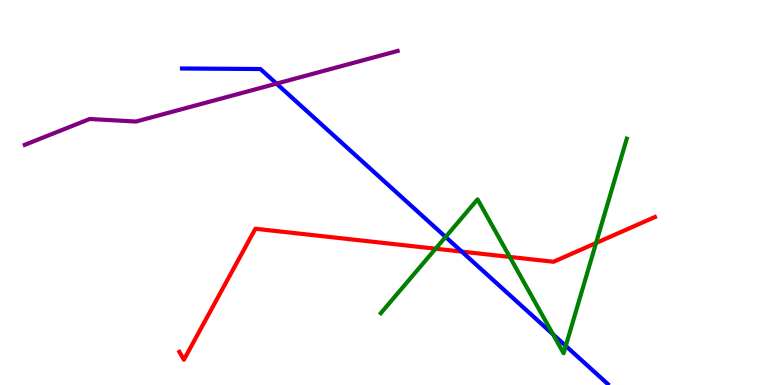[{'lines': ['blue', 'red'], 'intersections': [{'x': 5.96, 'y': 3.46}]}, {'lines': ['green', 'red'], 'intersections': [{'x': 5.62, 'y': 3.54}, {'x': 6.58, 'y': 3.33}, {'x': 7.69, 'y': 3.69}]}, {'lines': ['purple', 'red'], 'intersections': []}, {'lines': ['blue', 'green'], 'intersections': [{'x': 5.75, 'y': 3.85}, {'x': 7.14, 'y': 1.31}, {'x': 7.3, 'y': 1.02}]}, {'lines': ['blue', 'purple'], 'intersections': [{'x': 3.57, 'y': 7.83}]}, {'lines': ['green', 'purple'], 'intersections': []}]